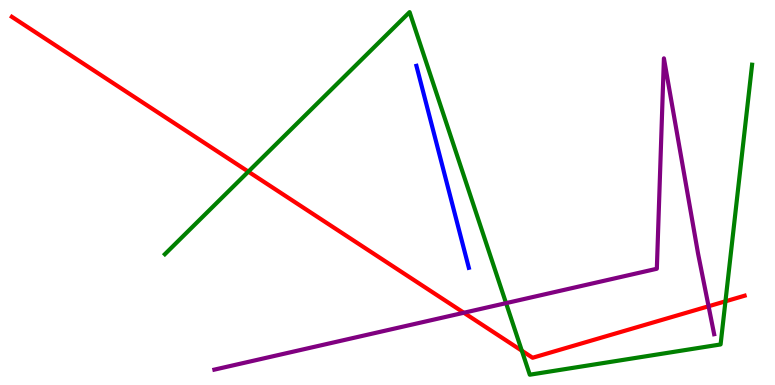[{'lines': ['blue', 'red'], 'intersections': []}, {'lines': ['green', 'red'], 'intersections': [{'x': 3.2, 'y': 5.54}, {'x': 6.73, 'y': 0.891}, {'x': 9.36, 'y': 2.17}]}, {'lines': ['purple', 'red'], 'intersections': [{'x': 5.99, 'y': 1.88}, {'x': 9.14, 'y': 2.05}]}, {'lines': ['blue', 'green'], 'intersections': []}, {'lines': ['blue', 'purple'], 'intersections': []}, {'lines': ['green', 'purple'], 'intersections': [{'x': 6.53, 'y': 2.13}]}]